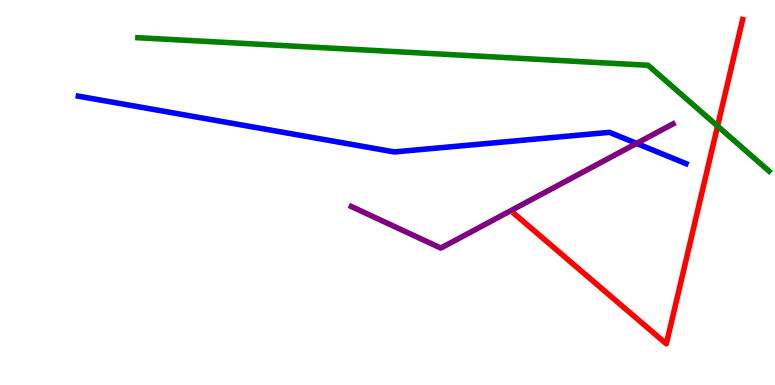[{'lines': ['blue', 'red'], 'intersections': []}, {'lines': ['green', 'red'], 'intersections': [{'x': 9.26, 'y': 6.72}]}, {'lines': ['purple', 'red'], 'intersections': []}, {'lines': ['blue', 'green'], 'intersections': []}, {'lines': ['blue', 'purple'], 'intersections': [{'x': 8.21, 'y': 6.28}]}, {'lines': ['green', 'purple'], 'intersections': []}]